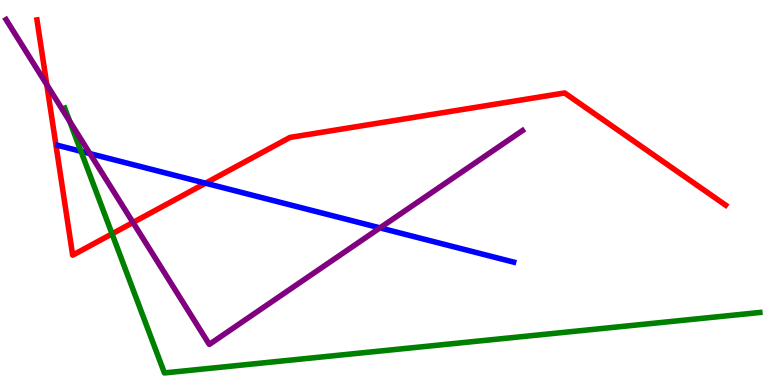[{'lines': ['blue', 'red'], 'intersections': [{'x': 2.65, 'y': 5.24}]}, {'lines': ['green', 'red'], 'intersections': [{'x': 1.45, 'y': 3.93}]}, {'lines': ['purple', 'red'], 'intersections': [{'x': 0.604, 'y': 7.8}, {'x': 1.72, 'y': 4.22}]}, {'lines': ['blue', 'green'], 'intersections': [{'x': 1.04, 'y': 6.07}]}, {'lines': ['blue', 'purple'], 'intersections': [{'x': 1.16, 'y': 6.01}, {'x': 4.9, 'y': 4.08}]}, {'lines': ['green', 'purple'], 'intersections': [{'x': 0.899, 'y': 6.85}]}]